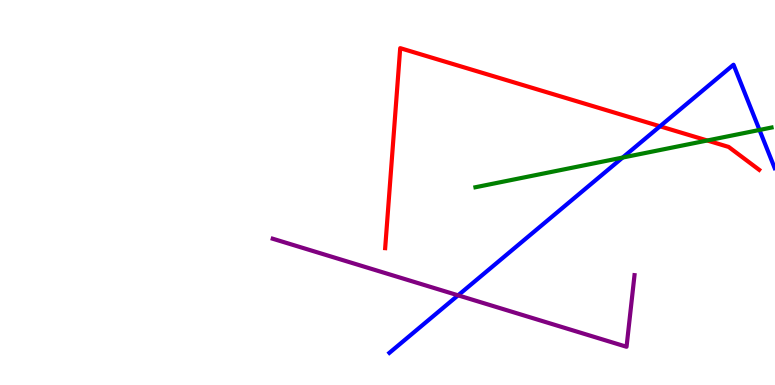[{'lines': ['blue', 'red'], 'intersections': [{'x': 8.52, 'y': 6.72}]}, {'lines': ['green', 'red'], 'intersections': [{'x': 9.13, 'y': 6.35}]}, {'lines': ['purple', 'red'], 'intersections': []}, {'lines': ['blue', 'green'], 'intersections': [{'x': 8.03, 'y': 5.91}, {'x': 9.8, 'y': 6.62}]}, {'lines': ['blue', 'purple'], 'intersections': [{'x': 5.91, 'y': 2.33}]}, {'lines': ['green', 'purple'], 'intersections': []}]